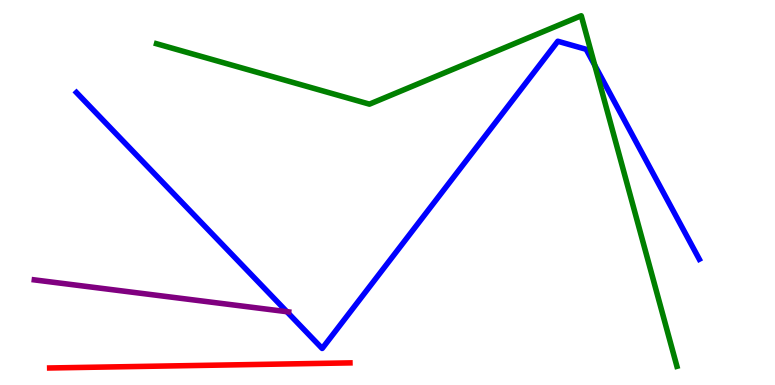[{'lines': ['blue', 'red'], 'intersections': []}, {'lines': ['green', 'red'], 'intersections': []}, {'lines': ['purple', 'red'], 'intersections': []}, {'lines': ['blue', 'green'], 'intersections': [{'x': 7.67, 'y': 8.31}]}, {'lines': ['blue', 'purple'], 'intersections': [{'x': 3.7, 'y': 1.9}]}, {'lines': ['green', 'purple'], 'intersections': []}]